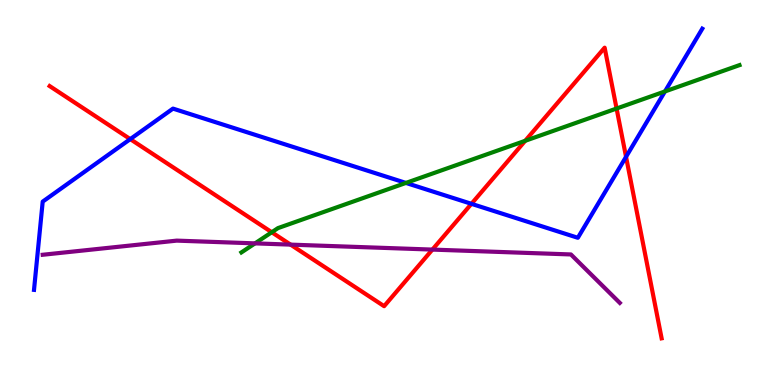[{'lines': ['blue', 'red'], 'intersections': [{'x': 1.68, 'y': 6.39}, {'x': 6.08, 'y': 4.71}, {'x': 8.08, 'y': 5.93}]}, {'lines': ['green', 'red'], 'intersections': [{'x': 3.51, 'y': 3.97}, {'x': 6.78, 'y': 6.34}, {'x': 7.96, 'y': 7.18}]}, {'lines': ['purple', 'red'], 'intersections': [{'x': 3.75, 'y': 3.65}, {'x': 5.58, 'y': 3.52}]}, {'lines': ['blue', 'green'], 'intersections': [{'x': 5.24, 'y': 5.25}, {'x': 8.58, 'y': 7.62}]}, {'lines': ['blue', 'purple'], 'intersections': []}, {'lines': ['green', 'purple'], 'intersections': [{'x': 3.29, 'y': 3.68}]}]